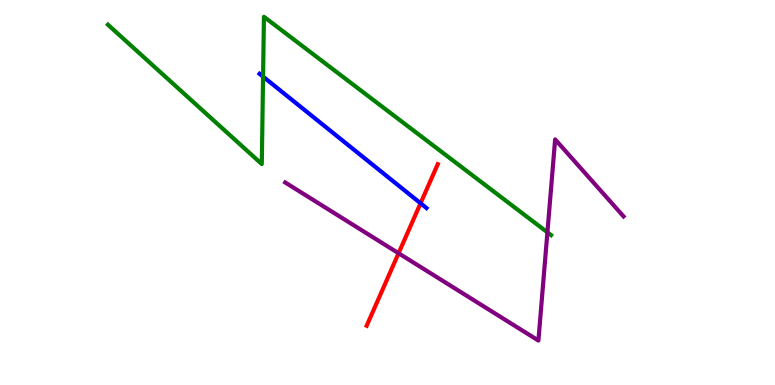[{'lines': ['blue', 'red'], 'intersections': [{'x': 5.43, 'y': 4.72}]}, {'lines': ['green', 'red'], 'intersections': []}, {'lines': ['purple', 'red'], 'intersections': [{'x': 5.14, 'y': 3.42}]}, {'lines': ['blue', 'green'], 'intersections': [{'x': 3.39, 'y': 8.01}]}, {'lines': ['blue', 'purple'], 'intersections': []}, {'lines': ['green', 'purple'], 'intersections': [{'x': 7.06, 'y': 3.97}]}]